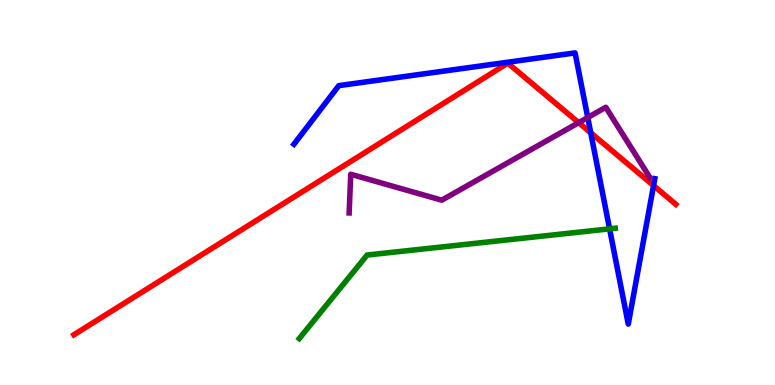[{'lines': ['blue', 'red'], 'intersections': [{'x': 7.62, 'y': 6.55}, {'x': 8.43, 'y': 5.18}]}, {'lines': ['green', 'red'], 'intersections': []}, {'lines': ['purple', 'red'], 'intersections': [{'x': 7.47, 'y': 6.81}]}, {'lines': ['blue', 'green'], 'intersections': [{'x': 7.87, 'y': 4.06}]}, {'lines': ['blue', 'purple'], 'intersections': [{'x': 7.58, 'y': 6.95}]}, {'lines': ['green', 'purple'], 'intersections': []}]